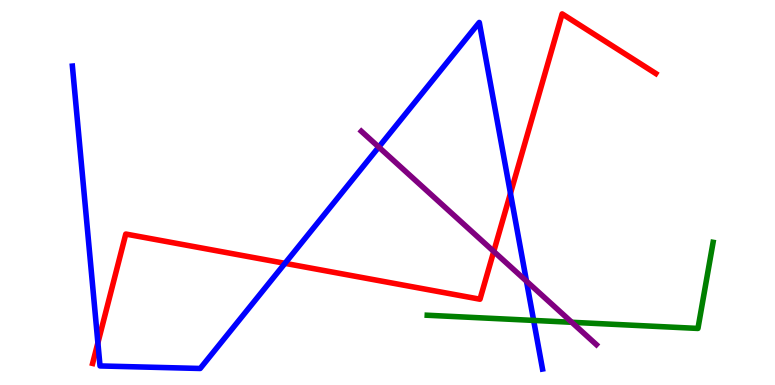[{'lines': ['blue', 'red'], 'intersections': [{'x': 1.26, 'y': 1.1}, {'x': 3.68, 'y': 3.16}, {'x': 6.59, 'y': 4.98}]}, {'lines': ['green', 'red'], 'intersections': []}, {'lines': ['purple', 'red'], 'intersections': [{'x': 6.37, 'y': 3.47}]}, {'lines': ['blue', 'green'], 'intersections': [{'x': 6.89, 'y': 1.68}]}, {'lines': ['blue', 'purple'], 'intersections': [{'x': 4.89, 'y': 6.18}, {'x': 6.79, 'y': 2.7}]}, {'lines': ['green', 'purple'], 'intersections': [{'x': 7.38, 'y': 1.63}]}]